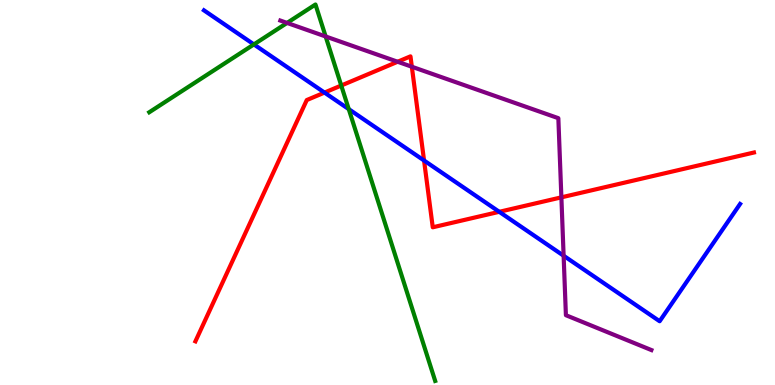[{'lines': ['blue', 'red'], 'intersections': [{'x': 4.19, 'y': 7.6}, {'x': 5.47, 'y': 5.83}, {'x': 6.44, 'y': 4.5}]}, {'lines': ['green', 'red'], 'intersections': [{'x': 4.4, 'y': 7.78}]}, {'lines': ['purple', 'red'], 'intersections': [{'x': 5.13, 'y': 8.4}, {'x': 5.31, 'y': 8.27}, {'x': 7.24, 'y': 4.87}]}, {'lines': ['blue', 'green'], 'intersections': [{'x': 3.28, 'y': 8.85}, {'x': 4.5, 'y': 7.17}]}, {'lines': ['blue', 'purple'], 'intersections': [{'x': 7.27, 'y': 3.36}]}, {'lines': ['green', 'purple'], 'intersections': [{'x': 3.7, 'y': 9.4}, {'x': 4.2, 'y': 9.05}]}]